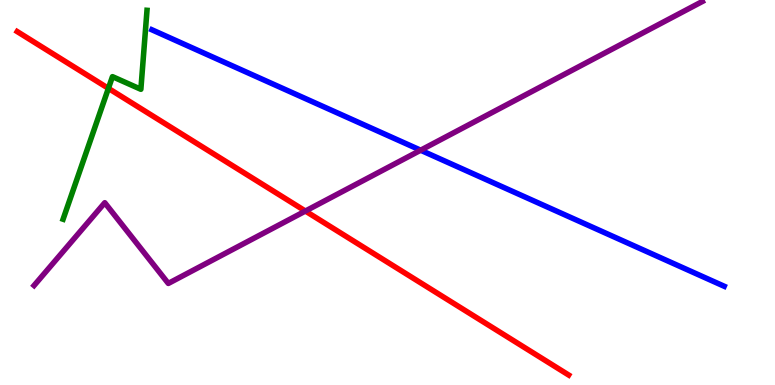[{'lines': ['blue', 'red'], 'intersections': []}, {'lines': ['green', 'red'], 'intersections': [{'x': 1.4, 'y': 7.7}]}, {'lines': ['purple', 'red'], 'intersections': [{'x': 3.94, 'y': 4.52}]}, {'lines': ['blue', 'green'], 'intersections': []}, {'lines': ['blue', 'purple'], 'intersections': [{'x': 5.43, 'y': 6.1}]}, {'lines': ['green', 'purple'], 'intersections': []}]